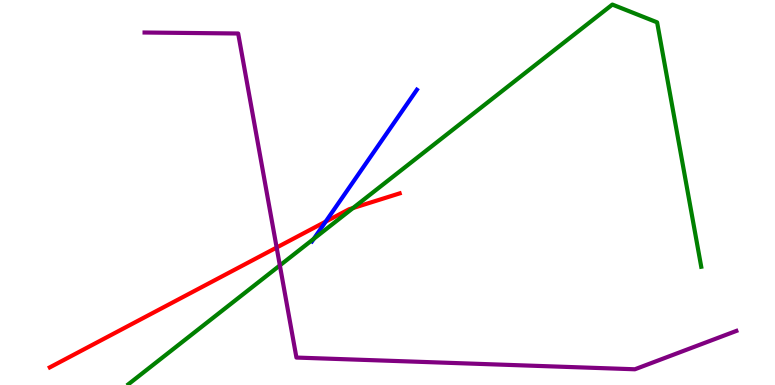[{'lines': ['blue', 'red'], 'intersections': [{'x': 4.2, 'y': 4.24}]}, {'lines': ['green', 'red'], 'intersections': [{'x': 4.55, 'y': 4.6}]}, {'lines': ['purple', 'red'], 'intersections': [{'x': 3.57, 'y': 3.57}]}, {'lines': ['blue', 'green'], 'intersections': [{'x': 4.05, 'y': 3.8}]}, {'lines': ['blue', 'purple'], 'intersections': []}, {'lines': ['green', 'purple'], 'intersections': [{'x': 3.61, 'y': 3.11}]}]